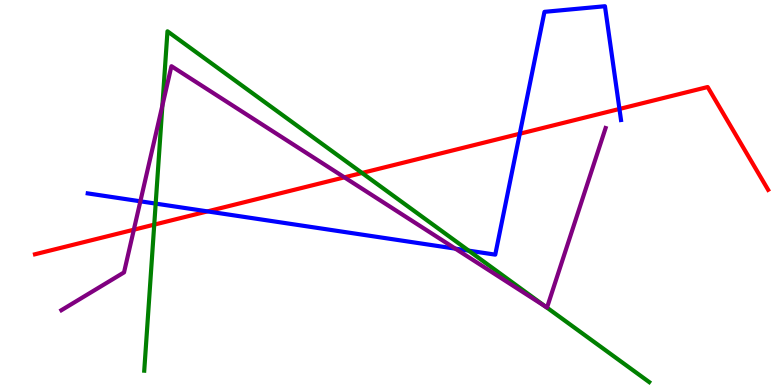[{'lines': ['blue', 'red'], 'intersections': [{'x': 2.68, 'y': 4.51}, {'x': 6.71, 'y': 6.53}, {'x': 7.99, 'y': 7.17}]}, {'lines': ['green', 'red'], 'intersections': [{'x': 1.99, 'y': 4.17}, {'x': 4.67, 'y': 5.51}]}, {'lines': ['purple', 'red'], 'intersections': [{'x': 1.73, 'y': 4.03}, {'x': 4.44, 'y': 5.39}]}, {'lines': ['blue', 'green'], 'intersections': [{'x': 2.01, 'y': 4.71}, {'x': 6.05, 'y': 3.49}]}, {'lines': ['blue', 'purple'], 'intersections': [{'x': 1.81, 'y': 4.77}, {'x': 5.88, 'y': 3.54}]}, {'lines': ['green', 'purple'], 'intersections': [{'x': 2.1, 'y': 7.26}, {'x': 7.04, 'y': 2.03}]}]